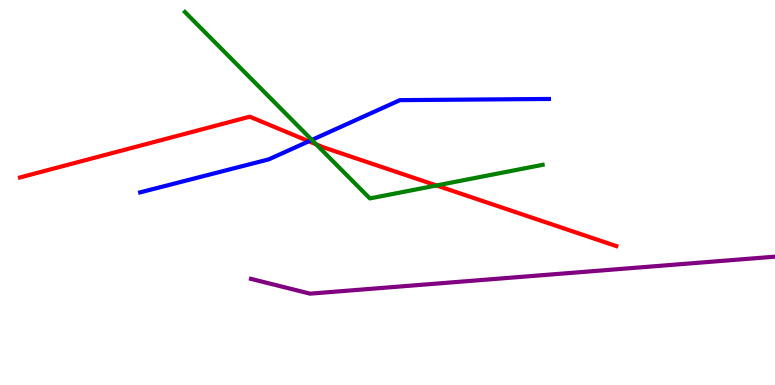[{'lines': ['blue', 'red'], 'intersections': [{'x': 3.98, 'y': 6.33}]}, {'lines': ['green', 'red'], 'intersections': [{'x': 4.08, 'y': 6.25}, {'x': 5.63, 'y': 5.18}]}, {'lines': ['purple', 'red'], 'intersections': []}, {'lines': ['blue', 'green'], 'intersections': [{'x': 4.02, 'y': 6.37}]}, {'lines': ['blue', 'purple'], 'intersections': []}, {'lines': ['green', 'purple'], 'intersections': []}]